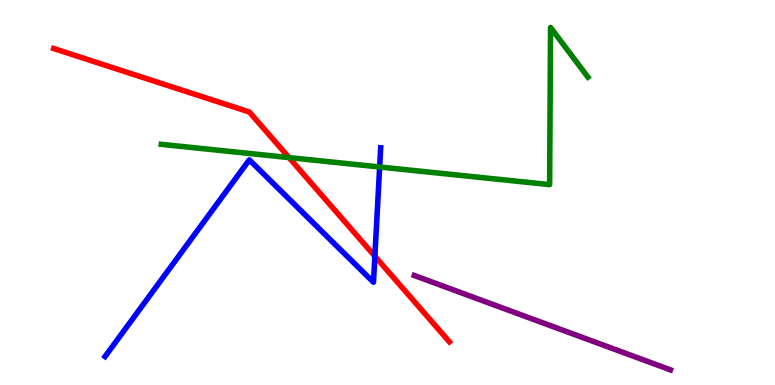[{'lines': ['blue', 'red'], 'intersections': [{'x': 4.84, 'y': 3.35}]}, {'lines': ['green', 'red'], 'intersections': [{'x': 3.73, 'y': 5.91}]}, {'lines': ['purple', 'red'], 'intersections': []}, {'lines': ['blue', 'green'], 'intersections': [{'x': 4.9, 'y': 5.66}]}, {'lines': ['blue', 'purple'], 'intersections': []}, {'lines': ['green', 'purple'], 'intersections': []}]